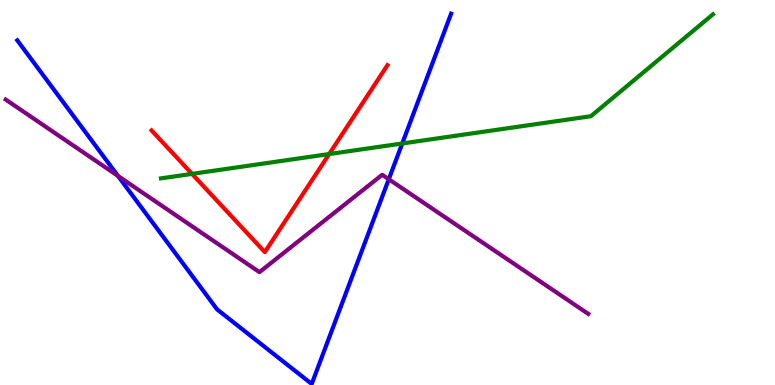[{'lines': ['blue', 'red'], 'intersections': []}, {'lines': ['green', 'red'], 'intersections': [{'x': 2.48, 'y': 5.48}, {'x': 4.25, 'y': 6.0}]}, {'lines': ['purple', 'red'], 'intersections': []}, {'lines': ['blue', 'green'], 'intersections': [{'x': 5.19, 'y': 6.27}]}, {'lines': ['blue', 'purple'], 'intersections': [{'x': 1.52, 'y': 5.43}, {'x': 5.02, 'y': 5.34}]}, {'lines': ['green', 'purple'], 'intersections': []}]